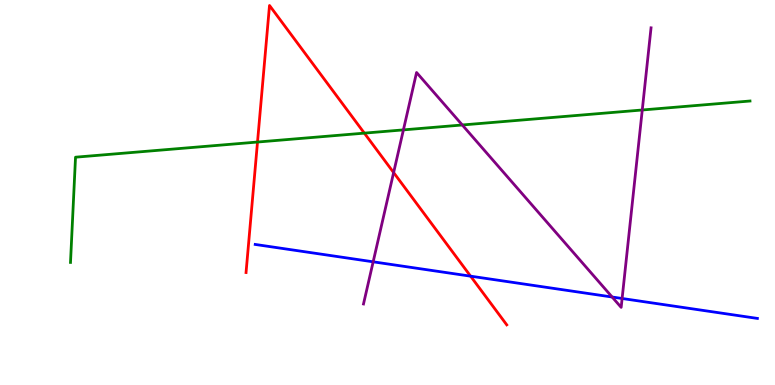[{'lines': ['blue', 'red'], 'intersections': [{'x': 6.07, 'y': 2.83}]}, {'lines': ['green', 'red'], 'intersections': [{'x': 3.32, 'y': 6.31}, {'x': 4.7, 'y': 6.54}]}, {'lines': ['purple', 'red'], 'intersections': [{'x': 5.08, 'y': 5.52}]}, {'lines': ['blue', 'green'], 'intersections': []}, {'lines': ['blue', 'purple'], 'intersections': [{'x': 4.82, 'y': 3.2}, {'x': 7.9, 'y': 2.29}, {'x': 8.03, 'y': 2.25}]}, {'lines': ['green', 'purple'], 'intersections': [{'x': 5.21, 'y': 6.63}, {'x': 5.96, 'y': 6.75}, {'x': 8.29, 'y': 7.14}]}]